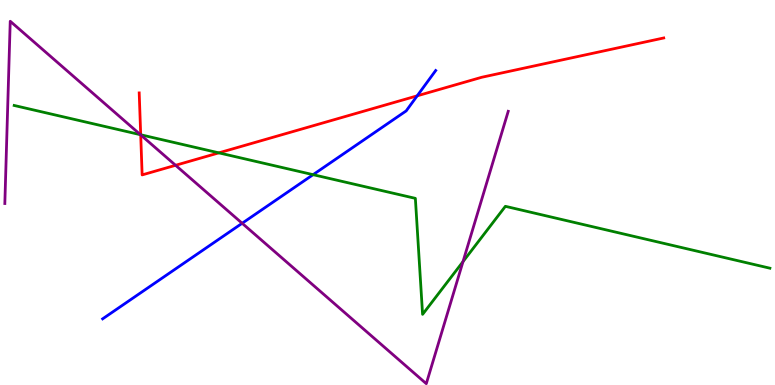[{'lines': ['blue', 'red'], 'intersections': [{'x': 5.38, 'y': 7.51}]}, {'lines': ['green', 'red'], 'intersections': [{'x': 1.82, 'y': 6.5}, {'x': 2.82, 'y': 6.03}]}, {'lines': ['purple', 'red'], 'intersections': [{'x': 1.82, 'y': 6.5}, {'x': 2.27, 'y': 5.71}]}, {'lines': ['blue', 'green'], 'intersections': [{'x': 4.04, 'y': 5.46}]}, {'lines': ['blue', 'purple'], 'intersections': [{'x': 3.12, 'y': 4.2}]}, {'lines': ['green', 'purple'], 'intersections': [{'x': 1.81, 'y': 6.5}, {'x': 5.97, 'y': 3.2}]}]